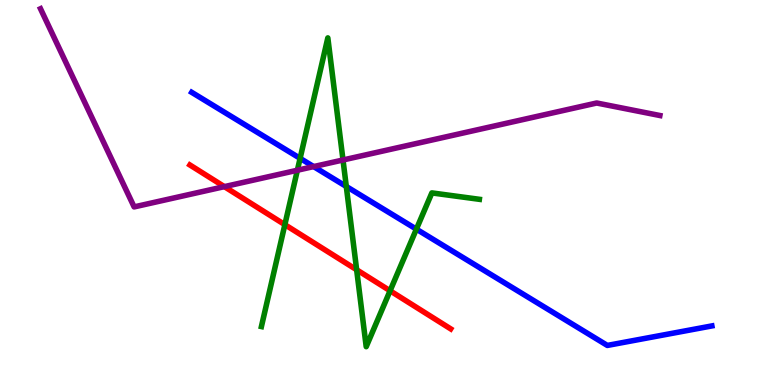[{'lines': ['blue', 'red'], 'intersections': []}, {'lines': ['green', 'red'], 'intersections': [{'x': 3.68, 'y': 4.16}, {'x': 4.6, 'y': 2.99}, {'x': 5.03, 'y': 2.45}]}, {'lines': ['purple', 'red'], 'intersections': [{'x': 2.89, 'y': 5.15}]}, {'lines': ['blue', 'green'], 'intersections': [{'x': 3.87, 'y': 5.89}, {'x': 4.47, 'y': 5.16}, {'x': 5.37, 'y': 4.05}]}, {'lines': ['blue', 'purple'], 'intersections': [{'x': 4.05, 'y': 5.67}]}, {'lines': ['green', 'purple'], 'intersections': [{'x': 3.84, 'y': 5.58}, {'x': 4.43, 'y': 5.84}]}]